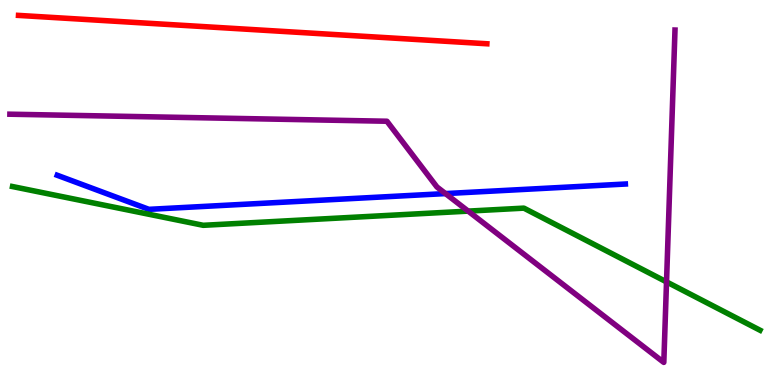[{'lines': ['blue', 'red'], 'intersections': []}, {'lines': ['green', 'red'], 'intersections': []}, {'lines': ['purple', 'red'], 'intersections': []}, {'lines': ['blue', 'green'], 'intersections': []}, {'lines': ['blue', 'purple'], 'intersections': [{'x': 5.75, 'y': 4.97}]}, {'lines': ['green', 'purple'], 'intersections': [{'x': 6.04, 'y': 4.52}, {'x': 8.6, 'y': 2.68}]}]